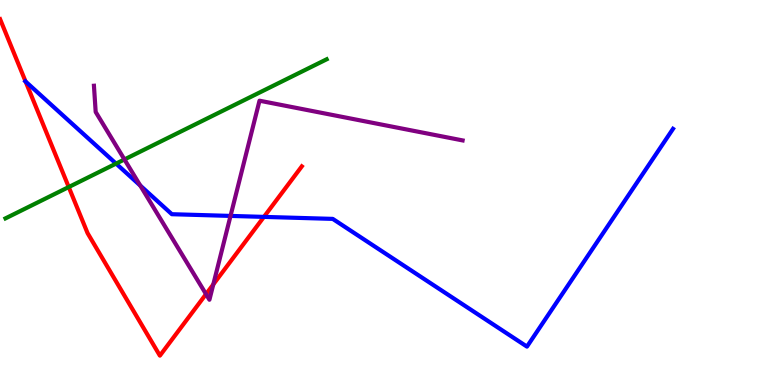[{'lines': ['blue', 'red'], 'intersections': [{'x': 0.33, 'y': 7.88}, {'x': 3.41, 'y': 4.37}]}, {'lines': ['green', 'red'], 'intersections': [{'x': 0.887, 'y': 5.14}]}, {'lines': ['purple', 'red'], 'intersections': [{'x': 2.66, 'y': 2.36}, {'x': 2.75, 'y': 2.61}]}, {'lines': ['blue', 'green'], 'intersections': [{'x': 1.5, 'y': 5.75}]}, {'lines': ['blue', 'purple'], 'intersections': [{'x': 1.81, 'y': 5.18}, {'x': 2.97, 'y': 4.39}]}, {'lines': ['green', 'purple'], 'intersections': [{'x': 1.61, 'y': 5.86}]}]